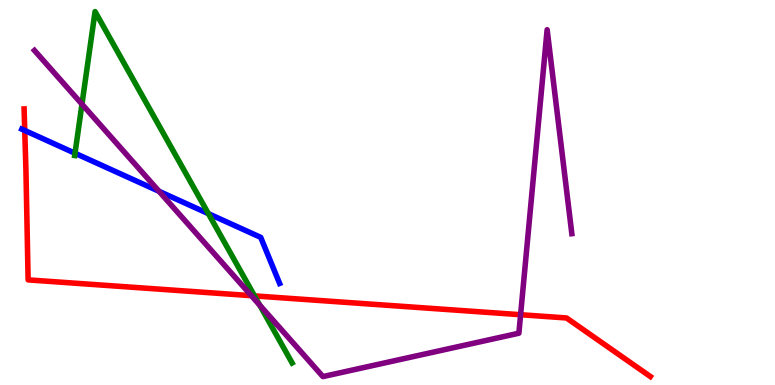[{'lines': ['blue', 'red'], 'intersections': [{'x': 0.319, 'y': 6.61}]}, {'lines': ['green', 'red'], 'intersections': [{'x': 3.28, 'y': 2.31}]}, {'lines': ['purple', 'red'], 'intersections': [{'x': 3.24, 'y': 2.32}, {'x': 6.72, 'y': 1.83}]}, {'lines': ['blue', 'green'], 'intersections': [{'x': 0.968, 'y': 6.02}, {'x': 2.69, 'y': 4.45}]}, {'lines': ['blue', 'purple'], 'intersections': [{'x': 2.05, 'y': 5.03}]}, {'lines': ['green', 'purple'], 'intersections': [{'x': 1.06, 'y': 7.29}, {'x': 3.35, 'y': 2.08}]}]